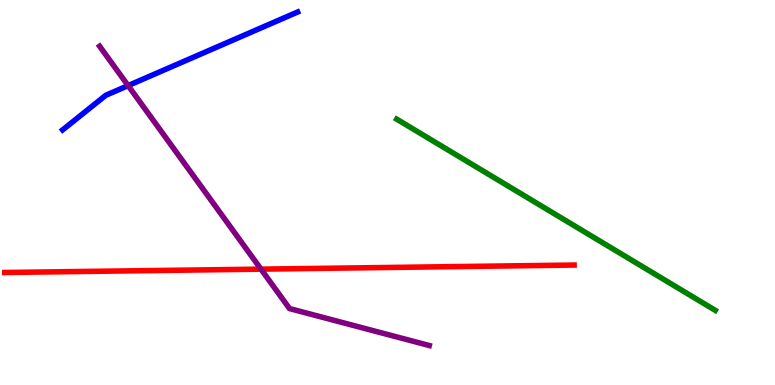[{'lines': ['blue', 'red'], 'intersections': []}, {'lines': ['green', 'red'], 'intersections': []}, {'lines': ['purple', 'red'], 'intersections': [{'x': 3.37, 'y': 3.01}]}, {'lines': ['blue', 'green'], 'intersections': []}, {'lines': ['blue', 'purple'], 'intersections': [{'x': 1.65, 'y': 7.78}]}, {'lines': ['green', 'purple'], 'intersections': []}]